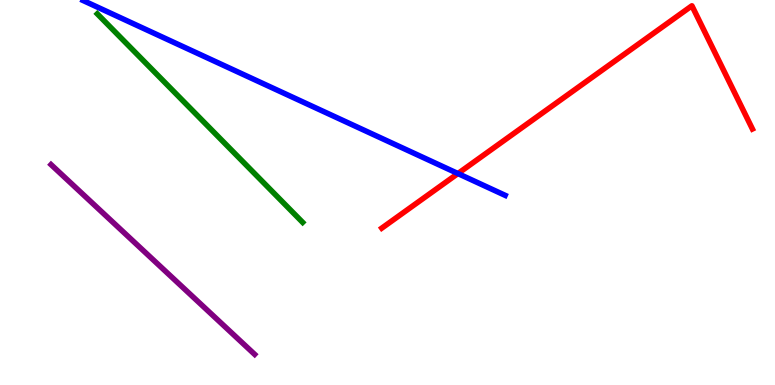[{'lines': ['blue', 'red'], 'intersections': [{'x': 5.91, 'y': 5.49}]}, {'lines': ['green', 'red'], 'intersections': []}, {'lines': ['purple', 'red'], 'intersections': []}, {'lines': ['blue', 'green'], 'intersections': []}, {'lines': ['blue', 'purple'], 'intersections': []}, {'lines': ['green', 'purple'], 'intersections': []}]